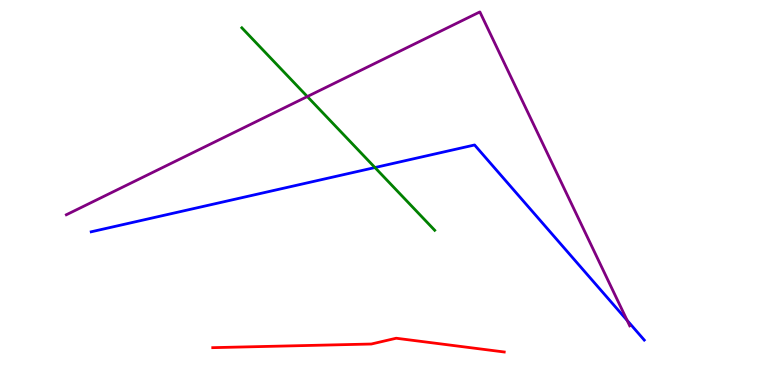[{'lines': ['blue', 'red'], 'intersections': []}, {'lines': ['green', 'red'], 'intersections': []}, {'lines': ['purple', 'red'], 'intersections': []}, {'lines': ['blue', 'green'], 'intersections': [{'x': 4.84, 'y': 5.65}]}, {'lines': ['blue', 'purple'], 'intersections': [{'x': 8.09, 'y': 1.68}]}, {'lines': ['green', 'purple'], 'intersections': [{'x': 3.97, 'y': 7.49}]}]